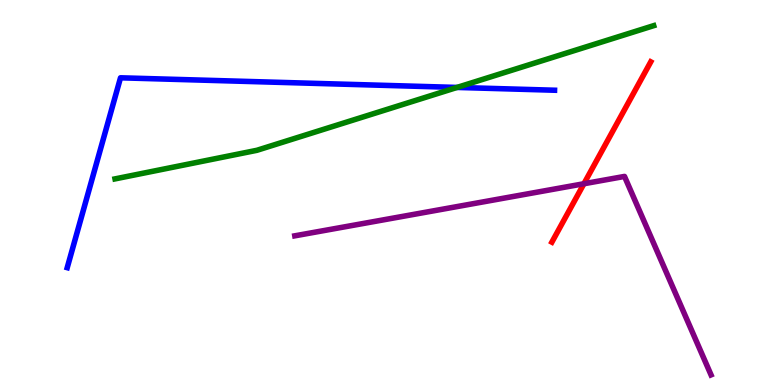[{'lines': ['blue', 'red'], 'intersections': []}, {'lines': ['green', 'red'], 'intersections': []}, {'lines': ['purple', 'red'], 'intersections': [{'x': 7.53, 'y': 5.23}]}, {'lines': ['blue', 'green'], 'intersections': [{'x': 5.9, 'y': 7.73}]}, {'lines': ['blue', 'purple'], 'intersections': []}, {'lines': ['green', 'purple'], 'intersections': []}]